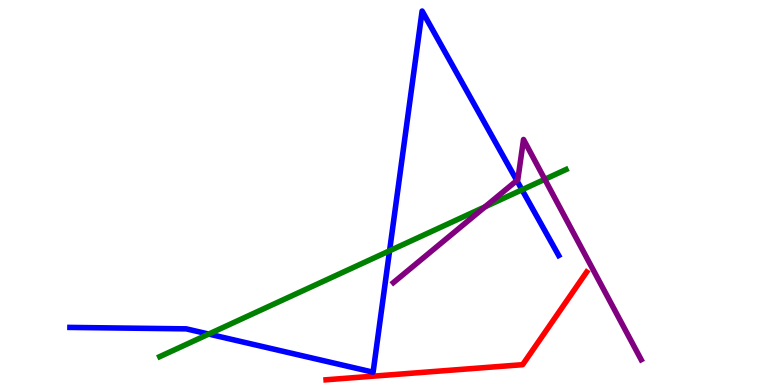[{'lines': ['blue', 'red'], 'intersections': []}, {'lines': ['green', 'red'], 'intersections': []}, {'lines': ['purple', 'red'], 'intersections': []}, {'lines': ['blue', 'green'], 'intersections': [{'x': 2.69, 'y': 1.32}, {'x': 5.03, 'y': 3.49}, {'x': 6.74, 'y': 5.07}]}, {'lines': ['blue', 'purple'], 'intersections': [{'x': 6.67, 'y': 5.31}]}, {'lines': ['green', 'purple'], 'intersections': [{'x': 6.26, 'y': 4.63}, {'x': 7.03, 'y': 5.34}]}]